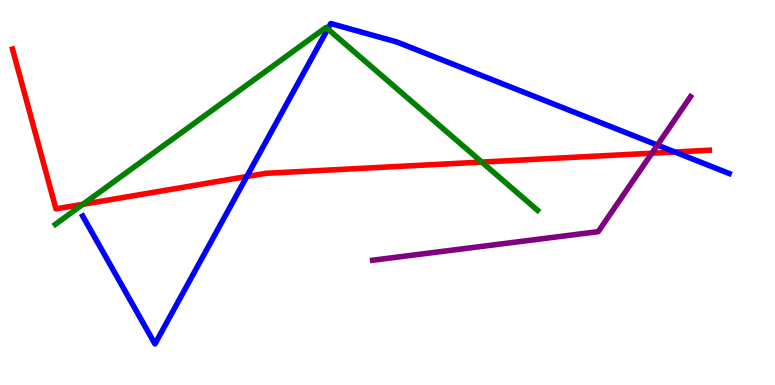[{'lines': ['blue', 'red'], 'intersections': [{'x': 3.18, 'y': 5.41}, {'x': 8.71, 'y': 6.05}]}, {'lines': ['green', 'red'], 'intersections': [{'x': 1.07, 'y': 4.69}, {'x': 6.22, 'y': 5.79}]}, {'lines': ['purple', 'red'], 'intersections': [{'x': 8.41, 'y': 6.02}]}, {'lines': ['blue', 'green'], 'intersections': [{'x': 4.23, 'y': 9.25}]}, {'lines': ['blue', 'purple'], 'intersections': [{'x': 8.48, 'y': 6.23}]}, {'lines': ['green', 'purple'], 'intersections': []}]